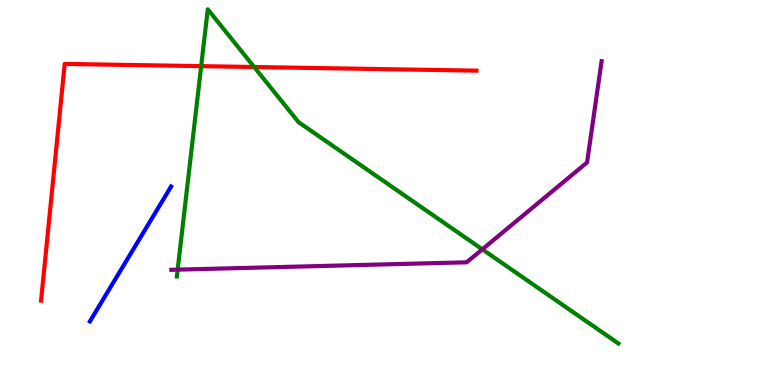[{'lines': ['blue', 'red'], 'intersections': []}, {'lines': ['green', 'red'], 'intersections': [{'x': 2.6, 'y': 8.28}, {'x': 3.28, 'y': 8.26}]}, {'lines': ['purple', 'red'], 'intersections': []}, {'lines': ['blue', 'green'], 'intersections': []}, {'lines': ['blue', 'purple'], 'intersections': []}, {'lines': ['green', 'purple'], 'intersections': [{'x': 2.29, 'y': 3.0}, {'x': 6.22, 'y': 3.52}]}]